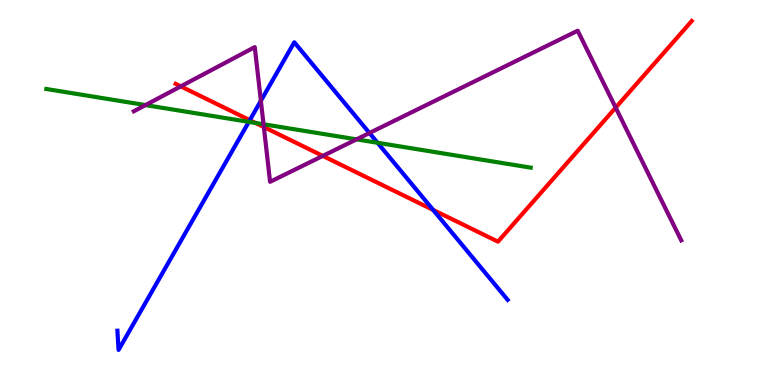[{'lines': ['blue', 'red'], 'intersections': [{'x': 3.22, 'y': 6.88}, {'x': 5.59, 'y': 4.55}]}, {'lines': ['green', 'red'], 'intersections': [{'x': 3.3, 'y': 6.81}]}, {'lines': ['purple', 'red'], 'intersections': [{'x': 2.33, 'y': 7.76}, {'x': 3.4, 'y': 6.7}, {'x': 4.17, 'y': 5.95}, {'x': 7.94, 'y': 7.2}]}, {'lines': ['blue', 'green'], 'intersections': [{'x': 3.21, 'y': 6.83}, {'x': 4.87, 'y': 6.29}]}, {'lines': ['blue', 'purple'], 'intersections': [{'x': 3.37, 'y': 7.38}, {'x': 4.77, 'y': 6.55}]}, {'lines': ['green', 'purple'], 'intersections': [{'x': 1.88, 'y': 7.27}, {'x': 3.4, 'y': 6.77}, {'x': 4.6, 'y': 6.38}]}]